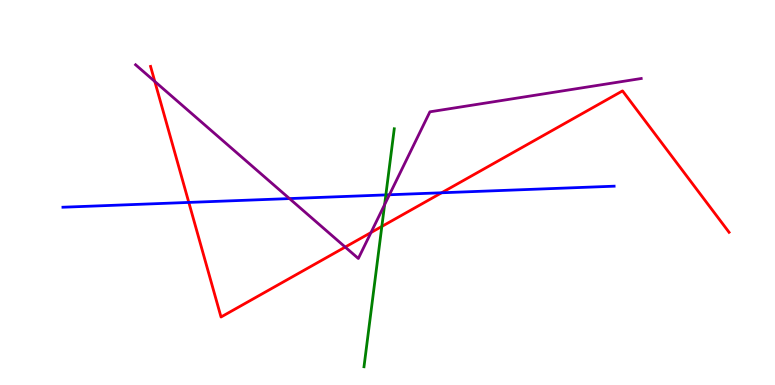[{'lines': ['blue', 'red'], 'intersections': [{'x': 2.44, 'y': 4.74}, {'x': 5.7, 'y': 4.99}]}, {'lines': ['green', 'red'], 'intersections': [{'x': 4.93, 'y': 4.12}]}, {'lines': ['purple', 'red'], 'intersections': [{'x': 2.0, 'y': 7.88}, {'x': 4.45, 'y': 3.58}, {'x': 4.79, 'y': 3.96}]}, {'lines': ['blue', 'green'], 'intersections': [{'x': 4.98, 'y': 4.94}]}, {'lines': ['blue', 'purple'], 'intersections': [{'x': 3.73, 'y': 4.84}, {'x': 5.02, 'y': 4.94}]}, {'lines': ['green', 'purple'], 'intersections': [{'x': 4.96, 'y': 4.68}]}]